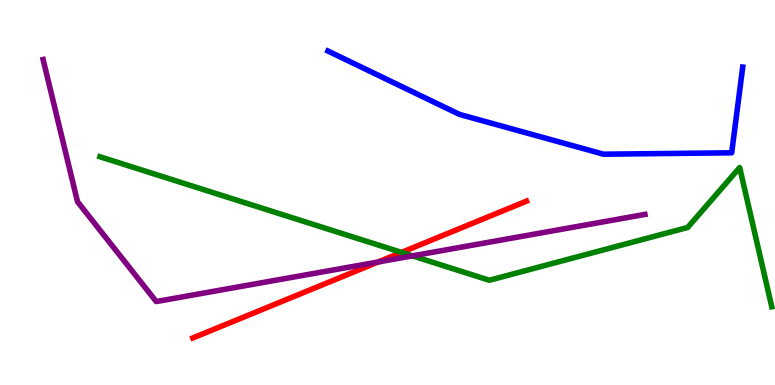[{'lines': ['blue', 'red'], 'intersections': []}, {'lines': ['green', 'red'], 'intersections': [{'x': 5.18, 'y': 3.44}]}, {'lines': ['purple', 'red'], 'intersections': [{'x': 4.88, 'y': 3.2}]}, {'lines': ['blue', 'green'], 'intersections': []}, {'lines': ['blue', 'purple'], 'intersections': []}, {'lines': ['green', 'purple'], 'intersections': [{'x': 5.32, 'y': 3.35}]}]